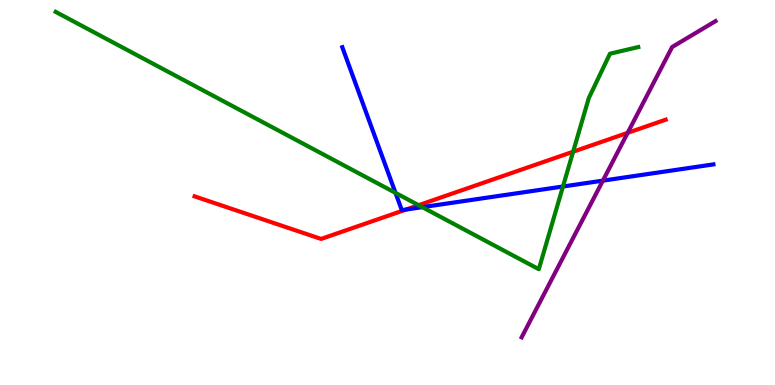[{'lines': ['blue', 'red'], 'intersections': [{'x': 5.24, 'y': 4.56}]}, {'lines': ['green', 'red'], 'intersections': [{'x': 5.4, 'y': 4.67}, {'x': 7.4, 'y': 6.06}]}, {'lines': ['purple', 'red'], 'intersections': [{'x': 8.1, 'y': 6.55}]}, {'lines': ['blue', 'green'], 'intersections': [{'x': 5.1, 'y': 4.99}, {'x': 5.45, 'y': 4.62}, {'x': 7.26, 'y': 5.16}]}, {'lines': ['blue', 'purple'], 'intersections': [{'x': 7.78, 'y': 5.31}]}, {'lines': ['green', 'purple'], 'intersections': []}]